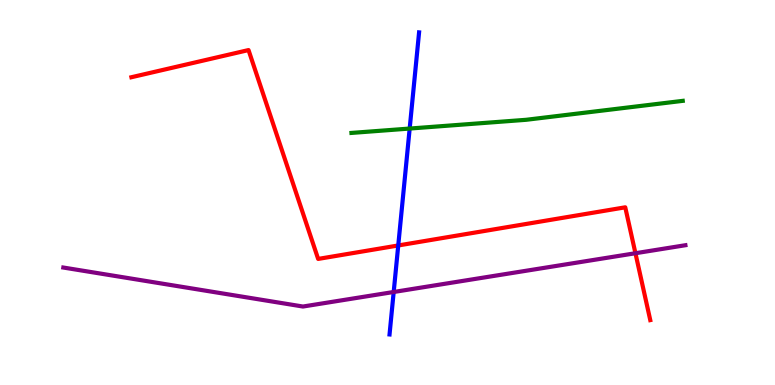[{'lines': ['blue', 'red'], 'intersections': [{'x': 5.14, 'y': 3.62}]}, {'lines': ['green', 'red'], 'intersections': []}, {'lines': ['purple', 'red'], 'intersections': [{'x': 8.2, 'y': 3.42}]}, {'lines': ['blue', 'green'], 'intersections': [{'x': 5.29, 'y': 6.66}]}, {'lines': ['blue', 'purple'], 'intersections': [{'x': 5.08, 'y': 2.42}]}, {'lines': ['green', 'purple'], 'intersections': []}]